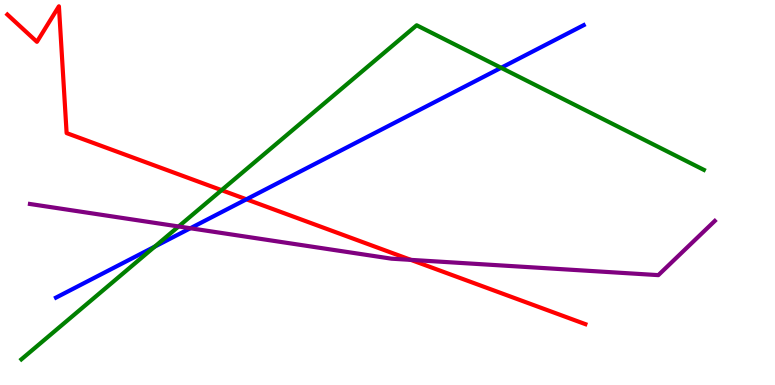[{'lines': ['blue', 'red'], 'intersections': [{'x': 3.18, 'y': 4.82}]}, {'lines': ['green', 'red'], 'intersections': [{'x': 2.86, 'y': 5.06}]}, {'lines': ['purple', 'red'], 'intersections': [{'x': 5.3, 'y': 3.25}]}, {'lines': ['blue', 'green'], 'intersections': [{'x': 2.0, 'y': 3.59}, {'x': 6.47, 'y': 8.24}]}, {'lines': ['blue', 'purple'], 'intersections': [{'x': 2.46, 'y': 4.07}]}, {'lines': ['green', 'purple'], 'intersections': [{'x': 2.3, 'y': 4.12}]}]